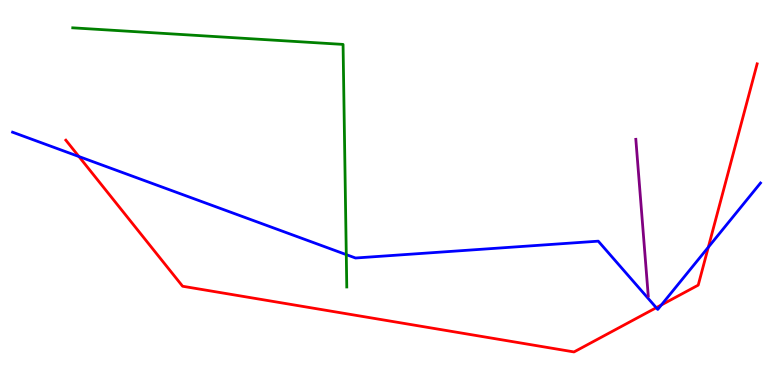[{'lines': ['blue', 'red'], 'intersections': [{'x': 1.02, 'y': 5.93}, {'x': 8.47, 'y': 2.01}, {'x': 8.53, 'y': 2.08}, {'x': 9.14, 'y': 3.58}]}, {'lines': ['green', 'red'], 'intersections': []}, {'lines': ['purple', 'red'], 'intersections': []}, {'lines': ['blue', 'green'], 'intersections': [{'x': 4.47, 'y': 3.39}]}, {'lines': ['blue', 'purple'], 'intersections': []}, {'lines': ['green', 'purple'], 'intersections': []}]